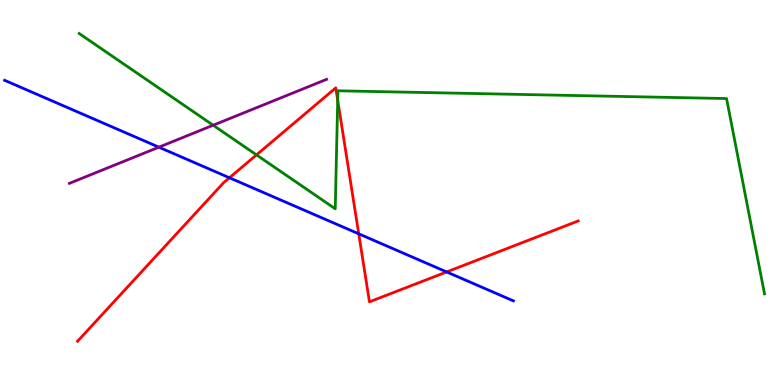[{'lines': ['blue', 'red'], 'intersections': [{'x': 2.96, 'y': 5.38}, {'x': 4.63, 'y': 3.93}, {'x': 5.76, 'y': 2.94}]}, {'lines': ['green', 'red'], 'intersections': [{'x': 3.31, 'y': 5.98}, {'x': 4.36, 'y': 7.39}]}, {'lines': ['purple', 'red'], 'intersections': []}, {'lines': ['blue', 'green'], 'intersections': []}, {'lines': ['blue', 'purple'], 'intersections': [{'x': 2.05, 'y': 6.18}]}, {'lines': ['green', 'purple'], 'intersections': [{'x': 2.75, 'y': 6.75}]}]